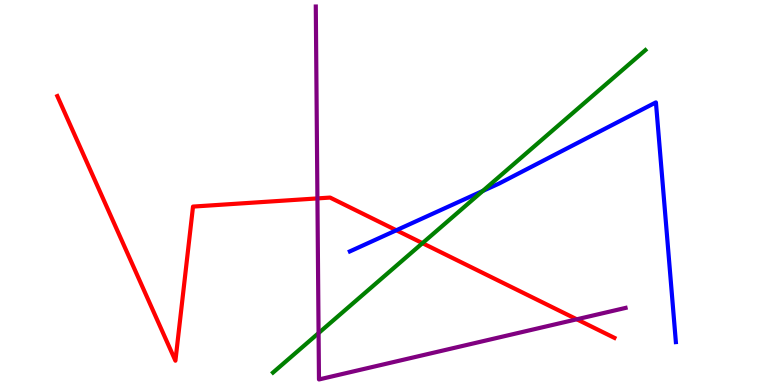[{'lines': ['blue', 'red'], 'intersections': [{'x': 5.11, 'y': 4.02}]}, {'lines': ['green', 'red'], 'intersections': [{'x': 5.45, 'y': 3.68}]}, {'lines': ['purple', 'red'], 'intersections': [{'x': 4.1, 'y': 4.85}, {'x': 7.44, 'y': 1.71}]}, {'lines': ['blue', 'green'], 'intersections': [{'x': 6.23, 'y': 5.04}]}, {'lines': ['blue', 'purple'], 'intersections': []}, {'lines': ['green', 'purple'], 'intersections': [{'x': 4.11, 'y': 1.35}]}]